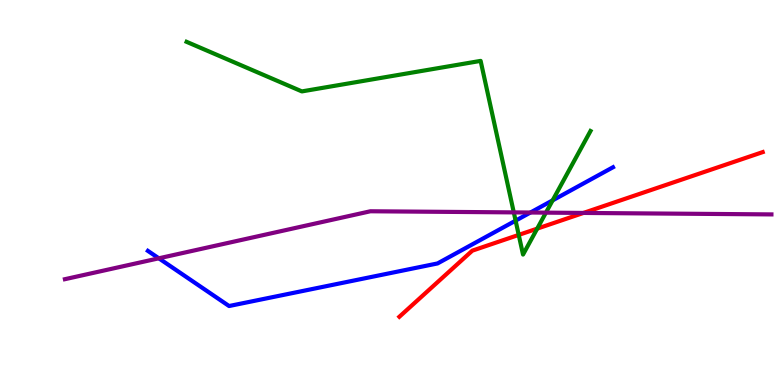[{'lines': ['blue', 'red'], 'intersections': []}, {'lines': ['green', 'red'], 'intersections': [{'x': 6.69, 'y': 3.9}, {'x': 6.93, 'y': 4.06}]}, {'lines': ['purple', 'red'], 'intersections': [{'x': 7.53, 'y': 4.47}]}, {'lines': ['blue', 'green'], 'intersections': [{'x': 6.65, 'y': 4.27}, {'x': 7.13, 'y': 4.8}]}, {'lines': ['blue', 'purple'], 'intersections': [{'x': 2.05, 'y': 3.29}, {'x': 6.84, 'y': 4.48}]}, {'lines': ['green', 'purple'], 'intersections': [{'x': 6.63, 'y': 4.48}, {'x': 7.04, 'y': 4.48}]}]